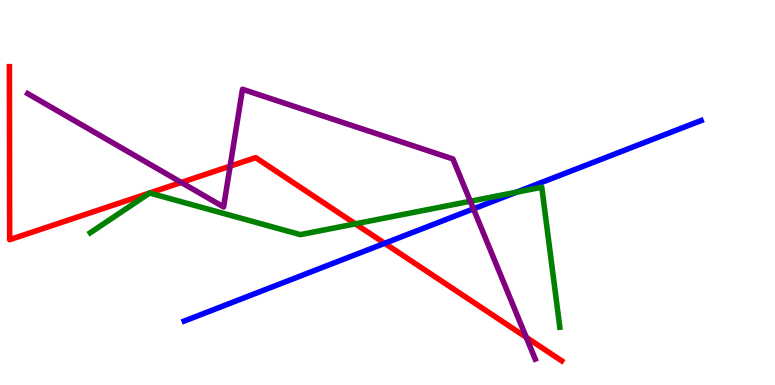[{'lines': ['blue', 'red'], 'intersections': [{'x': 4.96, 'y': 3.68}]}, {'lines': ['green', 'red'], 'intersections': [{'x': 4.59, 'y': 4.19}]}, {'lines': ['purple', 'red'], 'intersections': [{'x': 2.34, 'y': 5.26}, {'x': 2.97, 'y': 5.68}, {'x': 6.79, 'y': 1.24}]}, {'lines': ['blue', 'green'], 'intersections': [{'x': 6.66, 'y': 5.01}]}, {'lines': ['blue', 'purple'], 'intersections': [{'x': 6.11, 'y': 4.57}]}, {'lines': ['green', 'purple'], 'intersections': [{'x': 6.07, 'y': 4.77}]}]